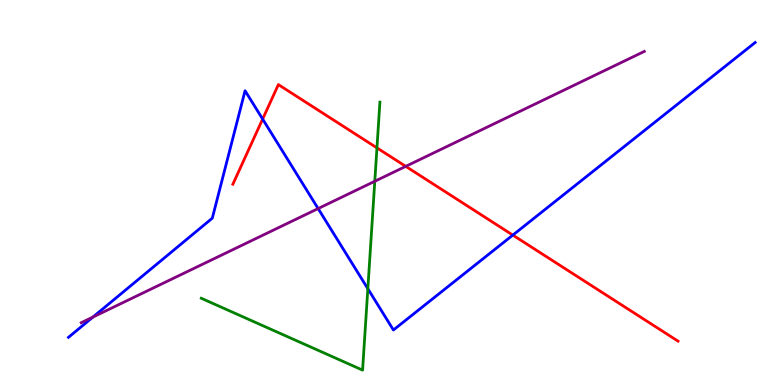[{'lines': ['blue', 'red'], 'intersections': [{'x': 3.39, 'y': 6.91}, {'x': 6.62, 'y': 3.89}]}, {'lines': ['green', 'red'], 'intersections': [{'x': 4.86, 'y': 6.16}]}, {'lines': ['purple', 'red'], 'intersections': [{'x': 5.24, 'y': 5.68}]}, {'lines': ['blue', 'green'], 'intersections': [{'x': 4.75, 'y': 2.5}]}, {'lines': ['blue', 'purple'], 'intersections': [{'x': 1.2, 'y': 1.76}, {'x': 4.1, 'y': 4.58}]}, {'lines': ['green', 'purple'], 'intersections': [{'x': 4.84, 'y': 5.29}]}]